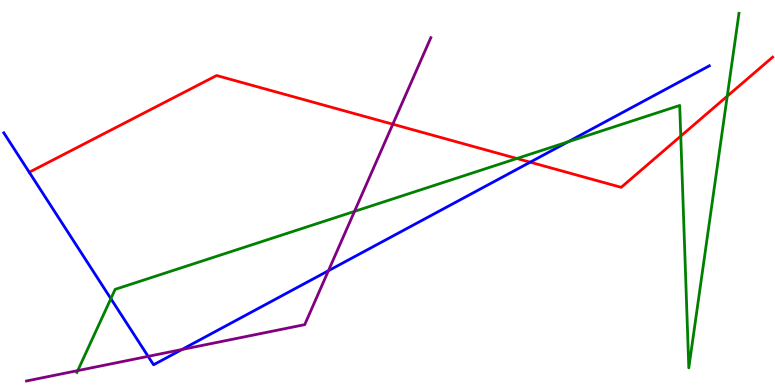[{'lines': ['blue', 'red'], 'intersections': [{'x': 6.84, 'y': 5.79}]}, {'lines': ['green', 'red'], 'intersections': [{'x': 6.67, 'y': 5.88}, {'x': 8.78, 'y': 6.46}, {'x': 9.38, 'y': 7.5}]}, {'lines': ['purple', 'red'], 'intersections': [{'x': 5.07, 'y': 6.77}]}, {'lines': ['blue', 'green'], 'intersections': [{'x': 1.43, 'y': 2.24}, {'x': 7.33, 'y': 6.32}]}, {'lines': ['blue', 'purple'], 'intersections': [{'x': 1.91, 'y': 0.744}, {'x': 2.35, 'y': 0.922}, {'x': 4.24, 'y': 2.97}]}, {'lines': ['green', 'purple'], 'intersections': [{'x': 1.0, 'y': 0.374}, {'x': 4.57, 'y': 4.51}]}]